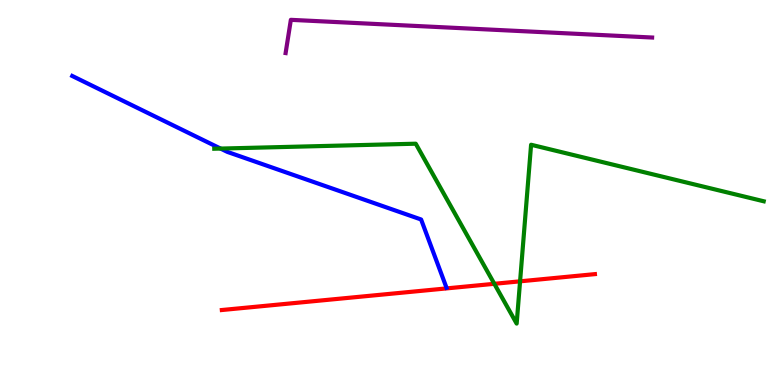[{'lines': ['blue', 'red'], 'intersections': []}, {'lines': ['green', 'red'], 'intersections': [{'x': 6.38, 'y': 2.63}, {'x': 6.71, 'y': 2.69}]}, {'lines': ['purple', 'red'], 'intersections': []}, {'lines': ['blue', 'green'], 'intersections': [{'x': 2.85, 'y': 6.14}]}, {'lines': ['blue', 'purple'], 'intersections': []}, {'lines': ['green', 'purple'], 'intersections': []}]